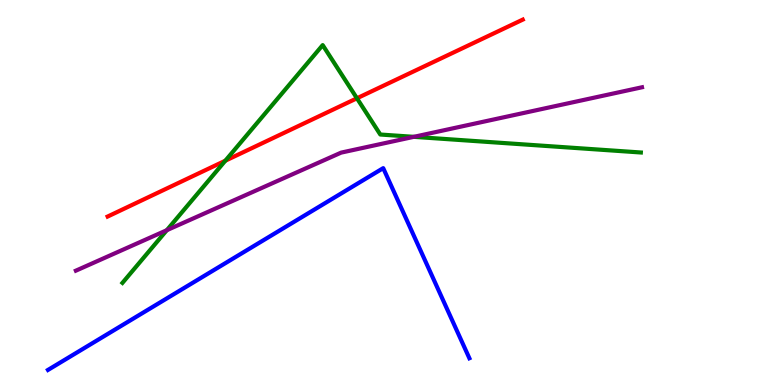[{'lines': ['blue', 'red'], 'intersections': []}, {'lines': ['green', 'red'], 'intersections': [{'x': 2.91, 'y': 5.83}, {'x': 4.61, 'y': 7.45}]}, {'lines': ['purple', 'red'], 'intersections': []}, {'lines': ['blue', 'green'], 'intersections': []}, {'lines': ['blue', 'purple'], 'intersections': []}, {'lines': ['green', 'purple'], 'intersections': [{'x': 2.15, 'y': 4.02}, {'x': 5.34, 'y': 6.45}]}]